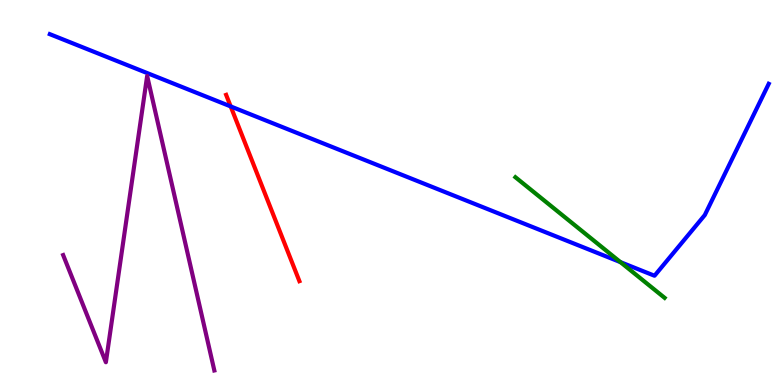[{'lines': ['blue', 'red'], 'intersections': [{'x': 2.98, 'y': 7.24}]}, {'lines': ['green', 'red'], 'intersections': []}, {'lines': ['purple', 'red'], 'intersections': []}, {'lines': ['blue', 'green'], 'intersections': [{'x': 8.01, 'y': 3.19}]}, {'lines': ['blue', 'purple'], 'intersections': []}, {'lines': ['green', 'purple'], 'intersections': []}]